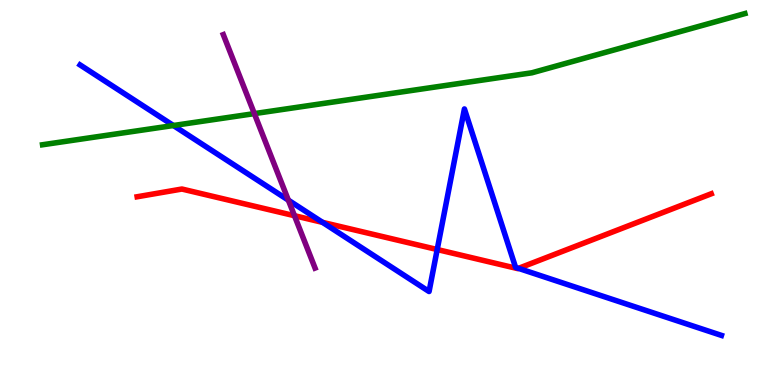[{'lines': ['blue', 'red'], 'intersections': [{'x': 4.16, 'y': 4.22}, {'x': 5.64, 'y': 3.52}, {'x': 6.69, 'y': 3.03}]}, {'lines': ['green', 'red'], 'intersections': []}, {'lines': ['purple', 'red'], 'intersections': [{'x': 3.8, 'y': 4.4}]}, {'lines': ['blue', 'green'], 'intersections': [{'x': 2.24, 'y': 6.74}]}, {'lines': ['blue', 'purple'], 'intersections': [{'x': 3.72, 'y': 4.8}]}, {'lines': ['green', 'purple'], 'intersections': [{'x': 3.28, 'y': 7.05}]}]